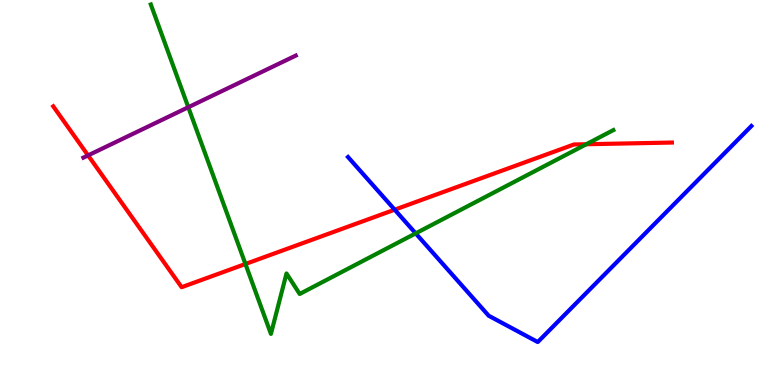[{'lines': ['blue', 'red'], 'intersections': [{'x': 5.09, 'y': 4.55}]}, {'lines': ['green', 'red'], 'intersections': [{'x': 3.17, 'y': 3.14}, {'x': 7.57, 'y': 6.25}]}, {'lines': ['purple', 'red'], 'intersections': [{'x': 1.14, 'y': 5.96}]}, {'lines': ['blue', 'green'], 'intersections': [{'x': 5.36, 'y': 3.94}]}, {'lines': ['blue', 'purple'], 'intersections': []}, {'lines': ['green', 'purple'], 'intersections': [{'x': 2.43, 'y': 7.21}]}]